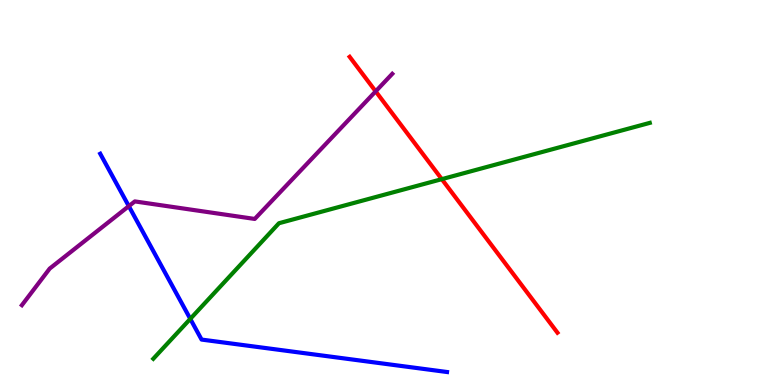[{'lines': ['blue', 'red'], 'intersections': []}, {'lines': ['green', 'red'], 'intersections': [{'x': 5.7, 'y': 5.35}]}, {'lines': ['purple', 'red'], 'intersections': [{'x': 4.85, 'y': 7.63}]}, {'lines': ['blue', 'green'], 'intersections': [{'x': 2.46, 'y': 1.72}]}, {'lines': ['blue', 'purple'], 'intersections': [{'x': 1.66, 'y': 4.65}]}, {'lines': ['green', 'purple'], 'intersections': []}]